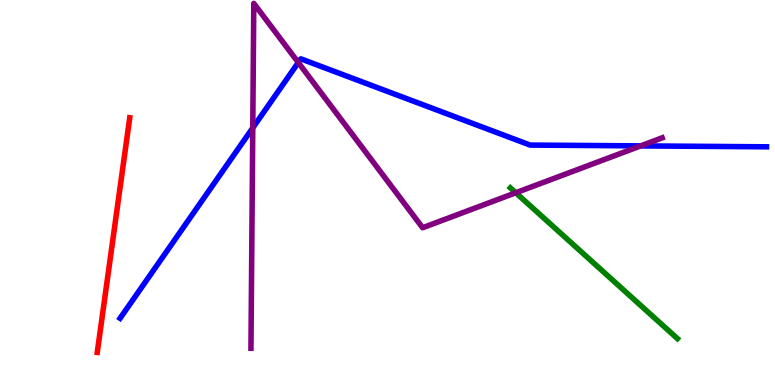[{'lines': ['blue', 'red'], 'intersections': []}, {'lines': ['green', 'red'], 'intersections': []}, {'lines': ['purple', 'red'], 'intersections': []}, {'lines': ['blue', 'green'], 'intersections': []}, {'lines': ['blue', 'purple'], 'intersections': [{'x': 3.26, 'y': 6.68}, {'x': 3.85, 'y': 8.38}, {'x': 8.27, 'y': 6.21}]}, {'lines': ['green', 'purple'], 'intersections': [{'x': 6.66, 'y': 4.99}]}]